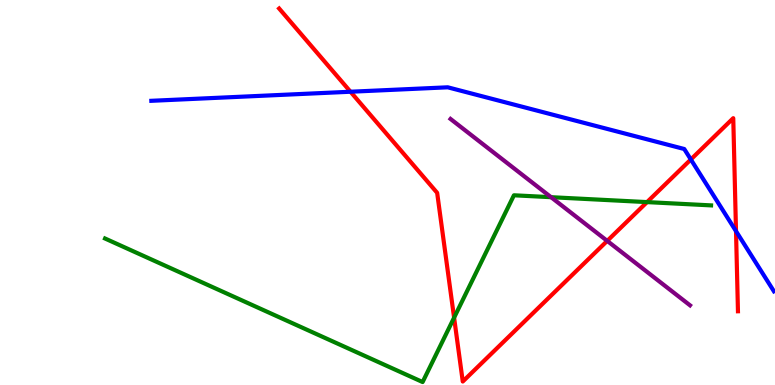[{'lines': ['blue', 'red'], 'intersections': [{'x': 4.52, 'y': 7.62}, {'x': 8.91, 'y': 5.86}, {'x': 9.5, 'y': 4.0}]}, {'lines': ['green', 'red'], 'intersections': [{'x': 5.86, 'y': 1.75}, {'x': 8.35, 'y': 4.75}]}, {'lines': ['purple', 'red'], 'intersections': [{'x': 7.84, 'y': 3.74}]}, {'lines': ['blue', 'green'], 'intersections': []}, {'lines': ['blue', 'purple'], 'intersections': []}, {'lines': ['green', 'purple'], 'intersections': [{'x': 7.11, 'y': 4.88}]}]